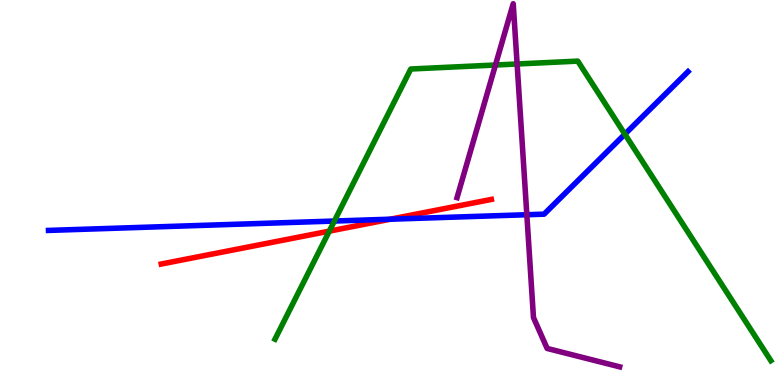[{'lines': ['blue', 'red'], 'intersections': [{'x': 5.04, 'y': 4.31}]}, {'lines': ['green', 'red'], 'intersections': [{'x': 4.25, 'y': 4.0}]}, {'lines': ['purple', 'red'], 'intersections': []}, {'lines': ['blue', 'green'], 'intersections': [{'x': 4.31, 'y': 4.26}, {'x': 8.06, 'y': 6.51}]}, {'lines': ['blue', 'purple'], 'intersections': [{'x': 6.8, 'y': 4.42}]}, {'lines': ['green', 'purple'], 'intersections': [{'x': 6.39, 'y': 8.31}, {'x': 6.67, 'y': 8.34}]}]